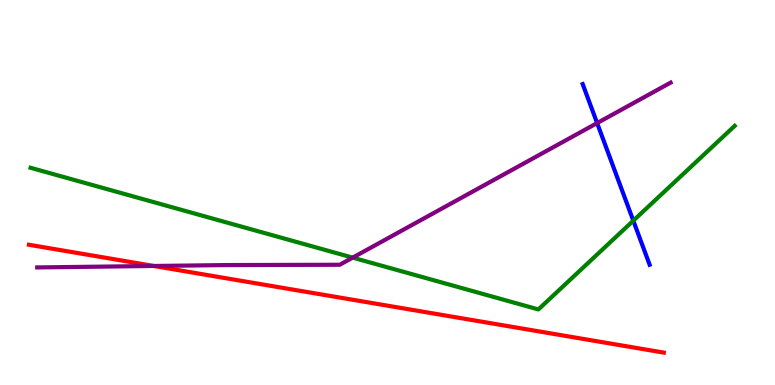[{'lines': ['blue', 'red'], 'intersections': []}, {'lines': ['green', 'red'], 'intersections': []}, {'lines': ['purple', 'red'], 'intersections': [{'x': 1.99, 'y': 3.09}]}, {'lines': ['blue', 'green'], 'intersections': [{'x': 8.17, 'y': 4.27}]}, {'lines': ['blue', 'purple'], 'intersections': [{'x': 7.7, 'y': 6.8}]}, {'lines': ['green', 'purple'], 'intersections': [{'x': 4.55, 'y': 3.31}]}]